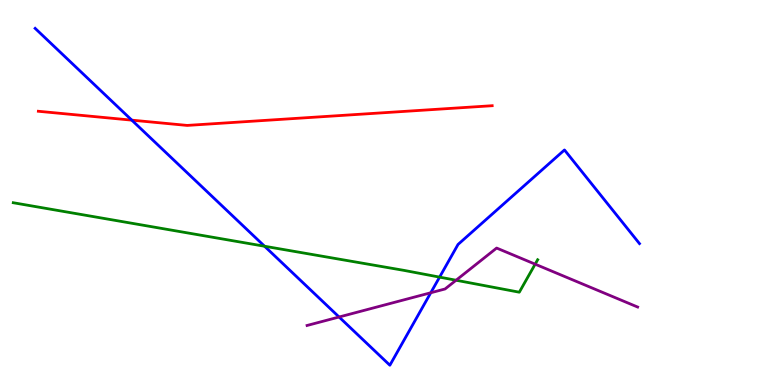[{'lines': ['blue', 'red'], 'intersections': [{'x': 1.7, 'y': 6.88}]}, {'lines': ['green', 'red'], 'intersections': []}, {'lines': ['purple', 'red'], 'intersections': []}, {'lines': ['blue', 'green'], 'intersections': [{'x': 3.41, 'y': 3.6}, {'x': 5.67, 'y': 2.8}]}, {'lines': ['blue', 'purple'], 'intersections': [{'x': 4.38, 'y': 1.77}, {'x': 5.56, 'y': 2.4}]}, {'lines': ['green', 'purple'], 'intersections': [{'x': 5.88, 'y': 2.72}, {'x': 6.91, 'y': 3.14}]}]